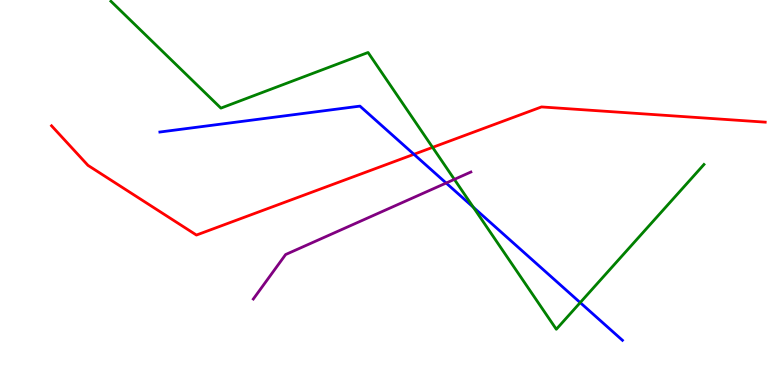[{'lines': ['blue', 'red'], 'intersections': [{'x': 5.34, 'y': 5.99}]}, {'lines': ['green', 'red'], 'intersections': [{'x': 5.58, 'y': 6.17}]}, {'lines': ['purple', 'red'], 'intersections': []}, {'lines': ['blue', 'green'], 'intersections': [{'x': 6.11, 'y': 4.62}, {'x': 7.49, 'y': 2.14}]}, {'lines': ['blue', 'purple'], 'intersections': [{'x': 5.76, 'y': 5.25}]}, {'lines': ['green', 'purple'], 'intersections': [{'x': 5.86, 'y': 5.34}]}]